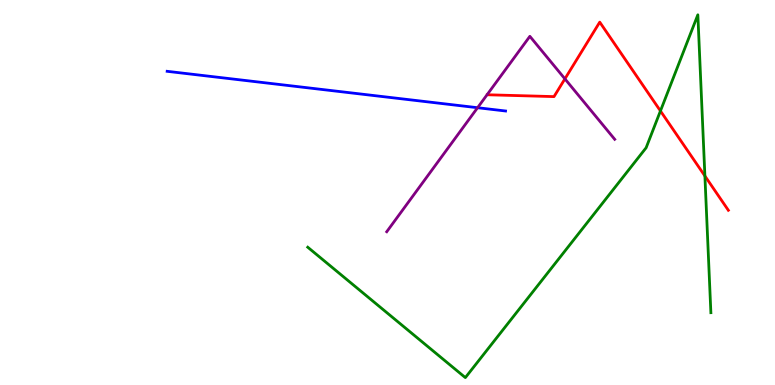[{'lines': ['blue', 'red'], 'intersections': []}, {'lines': ['green', 'red'], 'intersections': [{'x': 8.52, 'y': 7.12}, {'x': 9.1, 'y': 5.43}]}, {'lines': ['purple', 'red'], 'intersections': [{'x': 7.29, 'y': 7.95}]}, {'lines': ['blue', 'green'], 'intersections': []}, {'lines': ['blue', 'purple'], 'intersections': [{'x': 6.16, 'y': 7.2}]}, {'lines': ['green', 'purple'], 'intersections': []}]